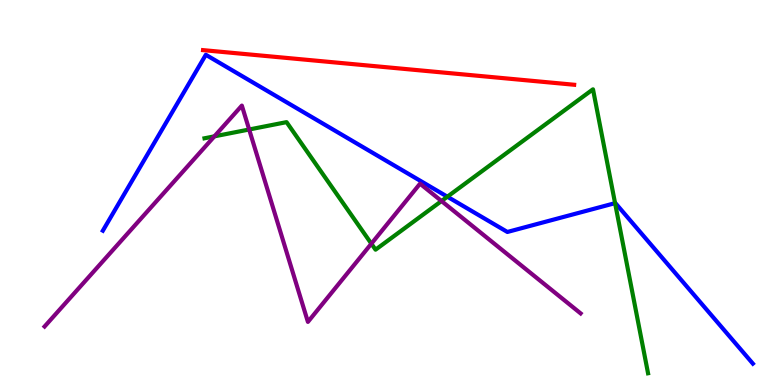[{'lines': ['blue', 'red'], 'intersections': []}, {'lines': ['green', 'red'], 'intersections': []}, {'lines': ['purple', 'red'], 'intersections': []}, {'lines': ['blue', 'green'], 'intersections': [{'x': 5.77, 'y': 4.89}, {'x': 7.94, 'y': 4.72}]}, {'lines': ['blue', 'purple'], 'intersections': []}, {'lines': ['green', 'purple'], 'intersections': [{'x': 2.77, 'y': 6.46}, {'x': 3.21, 'y': 6.64}, {'x': 4.79, 'y': 3.67}, {'x': 5.7, 'y': 4.78}]}]